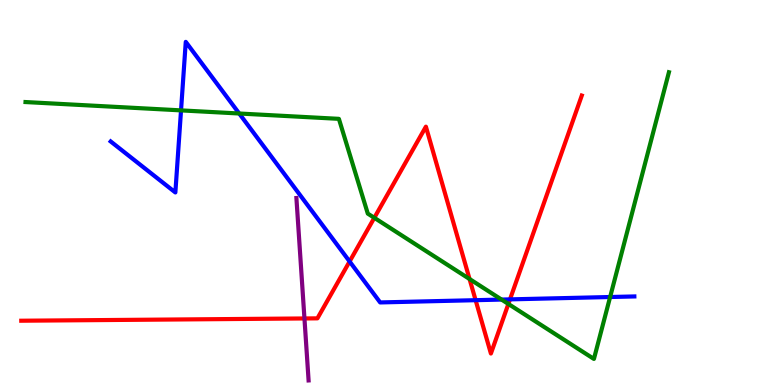[{'lines': ['blue', 'red'], 'intersections': [{'x': 4.51, 'y': 3.21}, {'x': 6.14, 'y': 2.2}, {'x': 6.58, 'y': 2.22}]}, {'lines': ['green', 'red'], 'intersections': [{'x': 4.83, 'y': 4.34}, {'x': 6.06, 'y': 2.75}, {'x': 6.56, 'y': 2.11}]}, {'lines': ['purple', 'red'], 'intersections': [{'x': 3.93, 'y': 1.73}]}, {'lines': ['blue', 'green'], 'intersections': [{'x': 2.34, 'y': 7.13}, {'x': 3.09, 'y': 7.05}, {'x': 6.47, 'y': 2.22}, {'x': 7.87, 'y': 2.29}]}, {'lines': ['blue', 'purple'], 'intersections': []}, {'lines': ['green', 'purple'], 'intersections': []}]